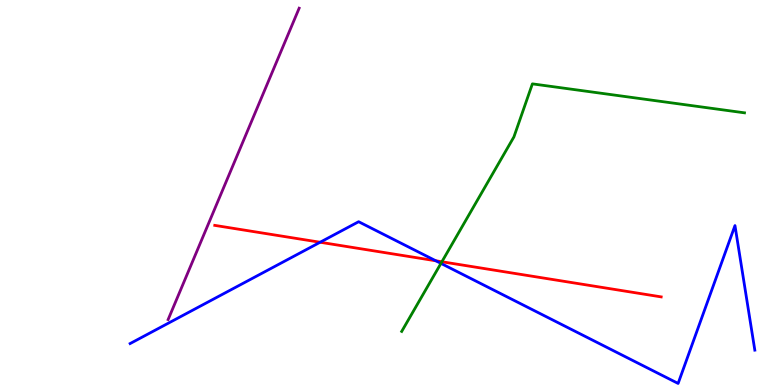[{'lines': ['blue', 'red'], 'intersections': [{'x': 4.13, 'y': 3.71}, {'x': 5.62, 'y': 3.23}]}, {'lines': ['green', 'red'], 'intersections': [{'x': 5.7, 'y': 3.2}]}, {'lines': ['purple', 'red'], 'intersections': []}, {'lines': ['blue', 'green'], 'intersections': [{'x': 5.69, 'y': 3.16}]}, {'lines': ['blue', 'purple'], 'intersections': []}, {'lines': ['green', 'purple'], 'intersections': []}]